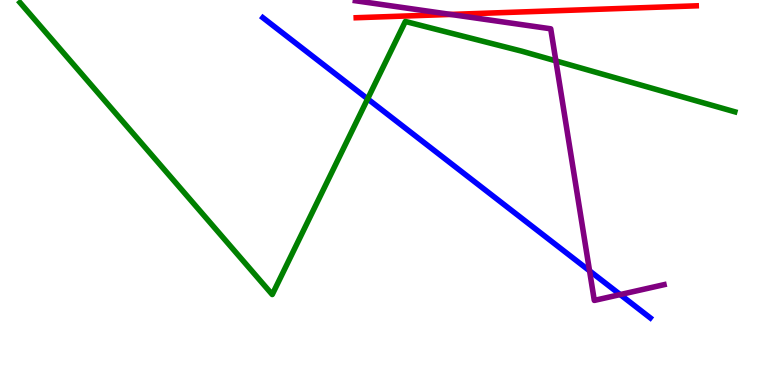[{'lines': ['blue', 'red'], 'intersections': []}, {'lines': ['green', 'red'], 'intersections': []}, {'lines': ['purple', 'red'], 'intersections': [{'x': 5.82, 'y': 9.63}]}, {'lines': ['blue', 'green'], 'intersections': [{'x': 4.74, 'y': 7.43}]}, {'lines': ['blue', 'purple'], 'intersections': [{'x': 7.61, 'y': 2.97}, {'x': 8.0, 'y': 2.35}]}, {'lines': ['green', 'purple'], 'intersections': [{'x': 7.17, 'y': 8.42}]}]